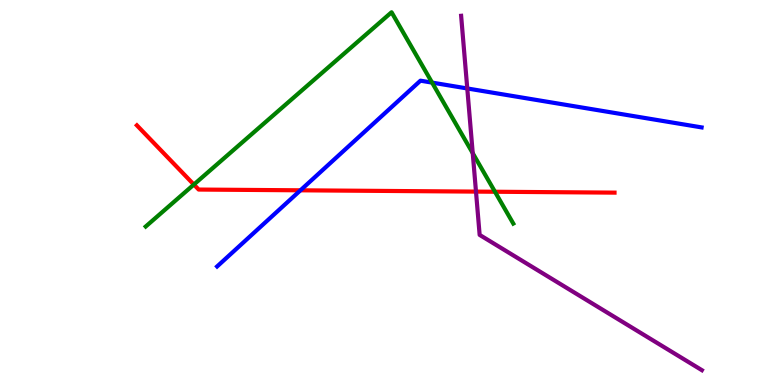[{'lines': ['blue', 'red'], 'intersections': [{'x': 3.88, 'y': 5.06}]}, {'lines': ['green', 'red'], 'intersections': [{'x': 2.5, 'y': 5.21}, {'x': 6.39, 'y': 5.02}]}, {'lines': ['purple', 'red'], 'intersections': [{'x': 6.14, 'y': 5.02}]}, {'lines': ['blue', 'green'], 'intersections': [{'x': 5.58, 'y': 7.85}]}, {'lines': ['blue', 'purple'], 'intersections': [{'x': 6.03, 'y': 7.7}]}, {'lines': ['green', 'purple'], 'intersections': [{'x': 6.1, 'y': 6.02}]}]